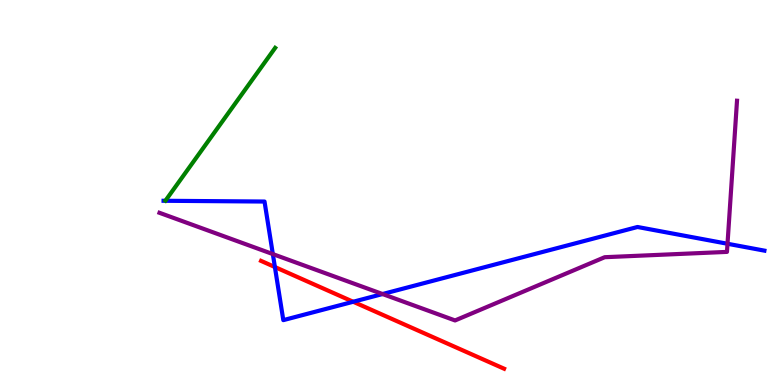[{'lines': ['blue', 'red'], 'intersections': [{'x': 3.55, 'y': 3.06}, {'x': 4.56, 'y': 2.16}]}, {'lines': ['green', 'red'], 'intersections': []}, {'lines': ['purple', 'red'], 'intersections': []}, {'lines': ['blue', 'green'], 'intersections': []}, {'lines': ['blue', 'purple'], 'intersections': [{'x': 3.52, 'y': 3.4}, {'x': 4.94, 'y': 2.36}, {'x': 9.39, 'y': 3.67}]}, {'lines': ['green', 'purple'], 'intersections': []}]